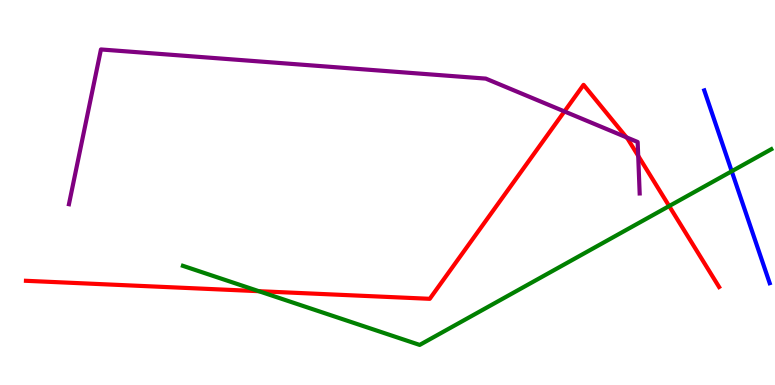[{'lines': ['blue', 'red'], 'intersections': []}, {'lines': ['green', 'red'], 'intersections': [{'x': 3.34, 'y': 2.44}, {'x': 8.63, 'y': 4.65}]}, {'lines': ['purple', 'red'], 'intersections': [{'x': 7.28, 'y': 7.11}, {'x': 8.08, 'y': 6.43}, {'x': 8.23, 'y': 5.95}]}, {'lines': ['blue', 'green'], 'intersections': [{'x': 9.44, 'y': 5.55}]}, {'lines': ['blue', 'purple'], 'intersections': []}, {'lines': ['green', 'purple'], 'intersections': []}]